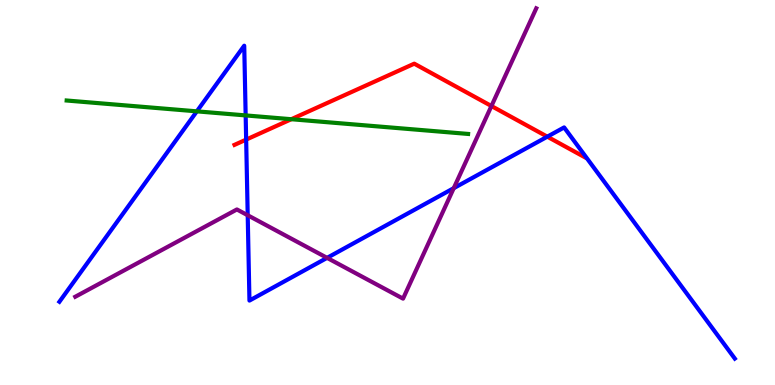[{'lines': ['blue', 'red'], 'intersections': [{'x': 3.18, 'y': 6.37}, {'x': 7.06, 'y': 6.45}]}, {'lines': ['green', 'red'], 'intersections': [{'x': 3.76, 'y': 6.9}]}, {'lines': ['purple', 'red'], 'intersections': [{'x': 6.34, 'y': 7.25}]}, {'lines': ['blue', 'green'], 'intersections': [{'x': 2.54, 'y': 7.11}, {'x': 3.17, 'y': 7.0}]}, {'lines': ['blue', 'purple'], 'intersections': [{'x': 3.2, 'y': 4.41}, {'x': 4.22, 'y': 3.3}, {'x': 5.85, 'y': 5.11}]}, {'lines': ['green', 'purple'], 'intersections': []}]